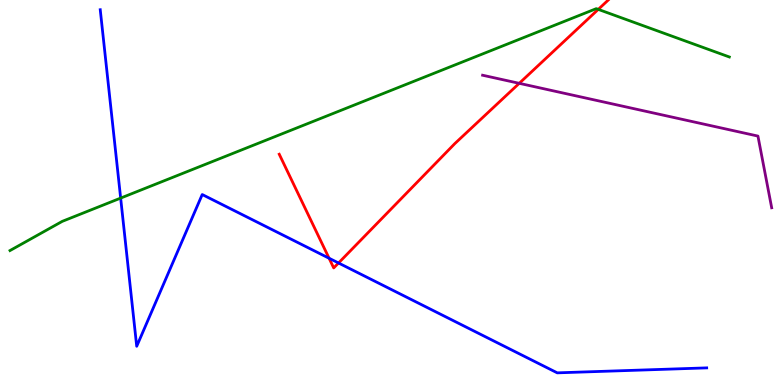[{'lines': ['blue', 'red'], 'intersections': [{'x': 4.25, 'y': 3.29}, {'x': 4.37, 'y': 3.17}]}, {'lines': ['green', 'red'], 'intersections': [{'x': 7.72, 'y': 9.76}]}, {'lines': ['purple', 'red'], 'intersections': [{'x': 6.7, 'y': 7.84}]}, {'lines': ['blue', 'green'], 'intersections': [{'x': 1.56, 'y': 4.85}]}, {'lines': ['blue', 'purple'], 'intersections': []}, {'lines': ['green', 'purple'], 'intersections': []}]